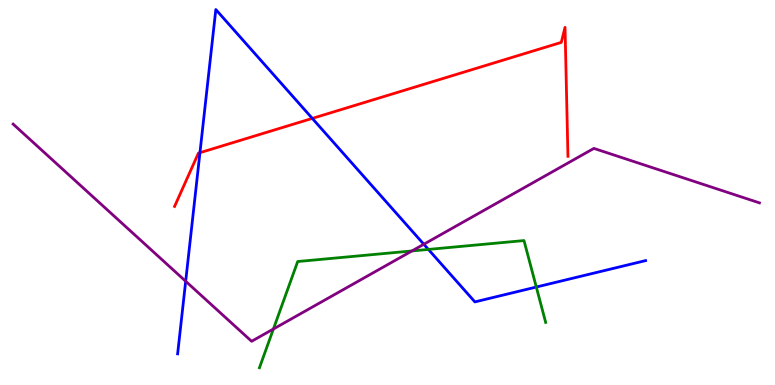[{'lines': ['blue', 'red'], 'intersections': [{'x': 2.58, 'y': 6.03}, {'x': 4.03, 'y': 6.92}]}, {'lines': ['green', 'red'], 'intersections': []}, {'lines': ['purple', 'red'], 'intersections': []}, {'lines': ['blue', 'green'], 'intersections': [{'x': 5.53, 'y': 3.52}, {'x': 6.92, 'y': 2.54}]}, {'lines': ['blue', 'purple'], 'intersections': [{'x': 2.4, 'y': 2.69}, {'x': 5.47, 'y': 3.66}]}, {'lines': ['green', 'purple'], 'intersections': [{'x': 3.53, 'y': 1.45}, {'x': 5.32, 'y': 3.48}]}]